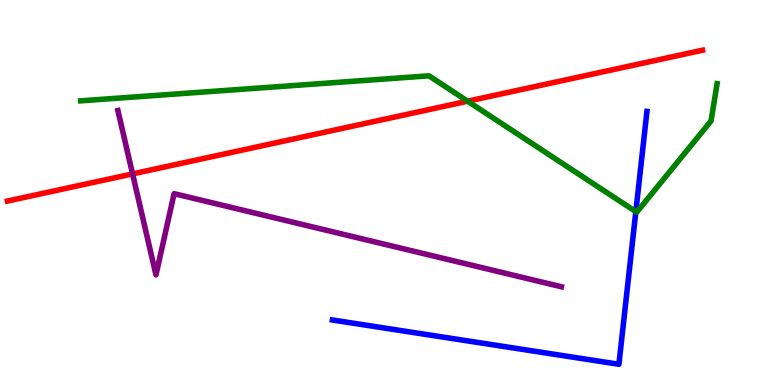[{'lines': ['blue', 'red'], 'intersections': []}, {'lines': ['green', 'red'], 'intersections': [{'x': 6.03, 'y': 7.37}]}, {'lines': ['purple', 'red'], 'intersections': [{'x': 1.71, 'y': 5.48}]}, {'lines': ['blue', 'green'], 'intersections': [{'x': 8.2, 'y': 4.5}]}, {'lines': ['blue', 'purple'], 'intersections': []}, {'lines': ['green', 'purple'], 'intersections': []}]